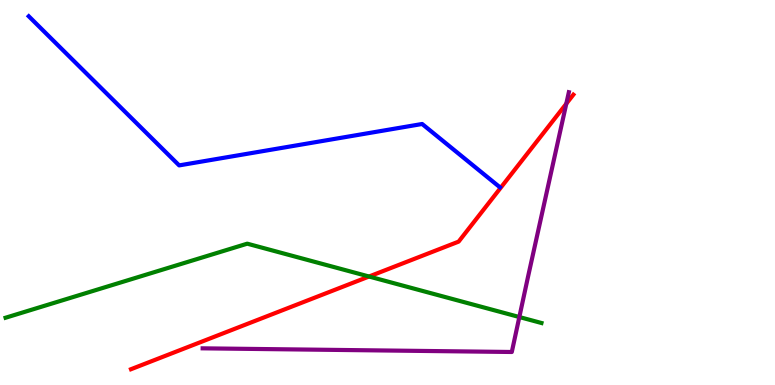[{'lines': ['blue', 'red'], 'intersections': []}, {'lines': ['green', 'red'], 'intersections': [{'x': 4.76, 'y': 2.82}]}, {'lines': ['purple', 'red'], 'intersections': [{'x': 7.31, 'y': 7.31}]}, {'lines': ['blue', 'green'], 'intersections': []}, {'lines': ['blue', 'purple'], 'intersections': []}, {'lines': ['green', 'purple'], 'intersections': [{'x': 6.7, 'y': 1.77}]}]